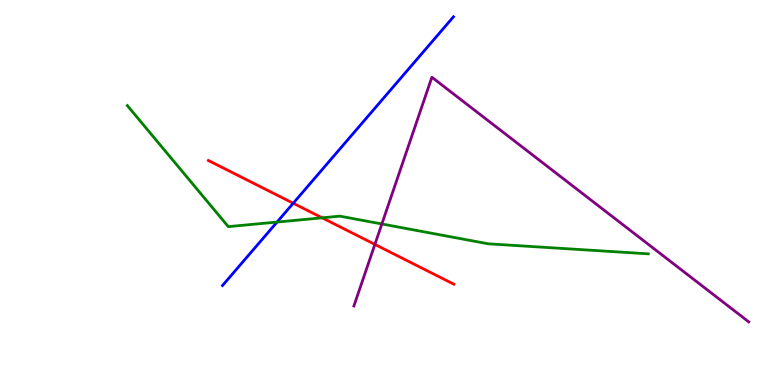[{'lines': ['blue', 'red'], 'intersections': [{'x': 3.78, 'y': 4.72}]}, {'lines': ['green', 'red'], 'intersections': [{'x': 4.16, 'y': 4.34}]}, {'lines': ['purple', 'red'], 'intersections': [{'x': 4.84, 'y': 3.65}]}, {'lines': ['blue', 'green'], 'intersections': [{'x': 3.58, 'y': 4.23}]}, {'lines': ['blue', 'purple'], 'intersections': []}, {'lines': ['green', 'purple'], 'intersections': [{'x': 4.93, 'y': 4.18}]}]